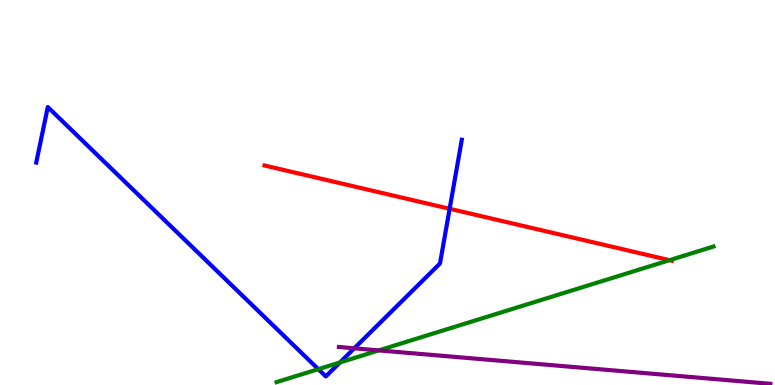[{'lines': ['blue', 'red'], 'intersections': [{'x': 5.8, 'y': 4.58}]}, {'lines': ['green', 'red'], 'intersections': [{'x': 8.64, 'y': 3.24}]}, {'lines': ['purple', 'red'], 'intersections': []}, {'lines': ['blue', 'green'], 'intersections': [{'x': 4.11, 'y': 0.411}, {'x': 4.39, 'y': 0.586}]}, {'lines': ['blue', 'purple'], 'intersections': [{'x': 4.57, 'y': 0.953}]}, {'lines': ['green', 'purple'], 'intersections': [{'x': 4.89, 'y': 0.899}]}]